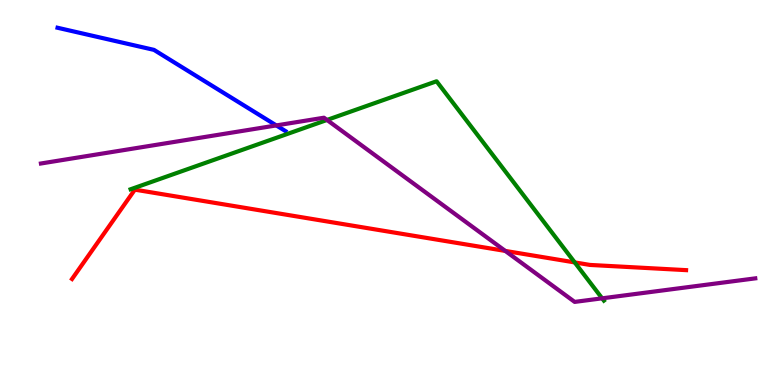[{'lines': ['blue', 'red'], 'intersections': []}, {'lines': ['green', 'red'], 'intersections': [{'x': 7.42, 'y': 3.18}]}, {'lines': ['purple', 'red'], 'intersections': [{'x': 6.52, 'y': 3.48}]}, {'lines': ['blue', 'green'], 'intersections': []}, {'lines': ['blue', 'purple'], 'intersections': [{'x': 3.57, 'y': 6.74}]}, {'lines': ['green', 'purple'], 'intersections': [{'x': 4.22, 'y': 6.88}, {'x': 7.77, 'y': 2.25}]}]